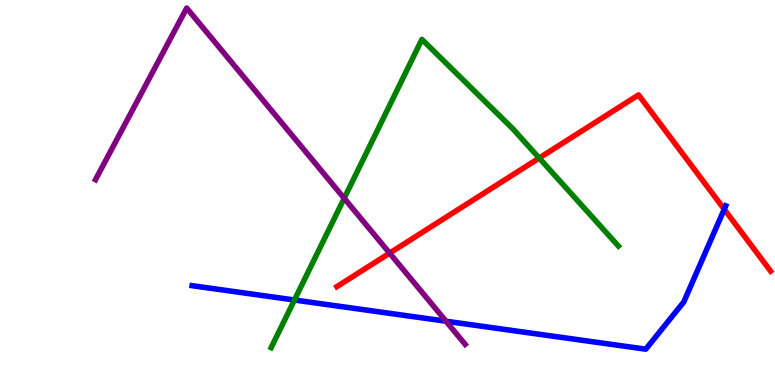[{'lines': ['blue', 'red'], 'intersections': [{'x': 9.35, 'y': 4.56}]}, {'lines': ['green', 'red'], 'intersections': [{'x': 6.96, 'y': 5.89}]}, {'lines': ['purple', 'red'], 'intersections': [{'x': 5.03, 'y': 3.43}]}, {'lines': ['blue', 'green'], 'intersections': [{'x': 3.8, 'y': 2.21}]}, {'lines': ['blue', 'purple'], 'intersections': [{'x': 5.75, 'y': 1.66}]}, {'lines': ['green', 'purple'], 'intersections': [{'x': 4.44, 'y': 4.85}]}]